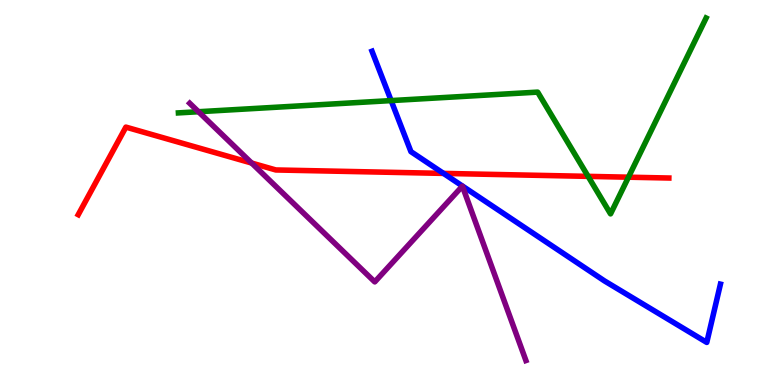[{'lines': ['blue', 'red'], 'intersections': [{'x': 5.72, 'y': 5.5}]}, {'lines': ['green', 'red'], 'intersections': [{'x': 7.59, 'y': 5.42}, {'x': 8.11, 'y': 5.4}]}, {'lines': ['purple', 'red'], 'intersections': [{'x': 3.25, 'y': 5.76}]}, {'lines': ['blue', 'green'], 'intersections': [{'x': 5.05, 'y': 7.39}]}, {'lines': ['blue', 'purple'], 'intersections': []}, {'lines': ['green', 'purple'], 'intersections': [{'x': 2.56, 'y': 7.1}]}]